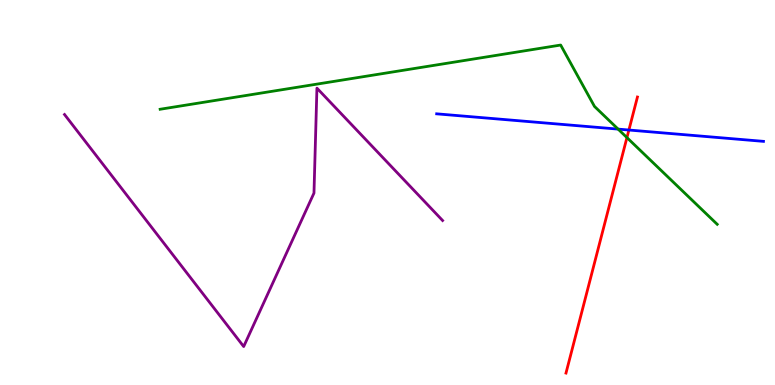[{'lines': ['blue', 'red'], 'intersections': [{'x': 8.11, 'y': 6.62}]}, {'lines': ['green', 'red'], 'intersections': [{'x': 8.09, 'y': 6.43}]}, {'lines': ['purple', 'red'], 'intersections': []}, {'lines': ['blue', 'green'], 'intersections': [{'x': 7.98, 'y': 6.65}]}, {'lines': ['blue', 'purple'], 'intersections': []}, {'lines': ['green', 'purple'], 'intersections': []}]